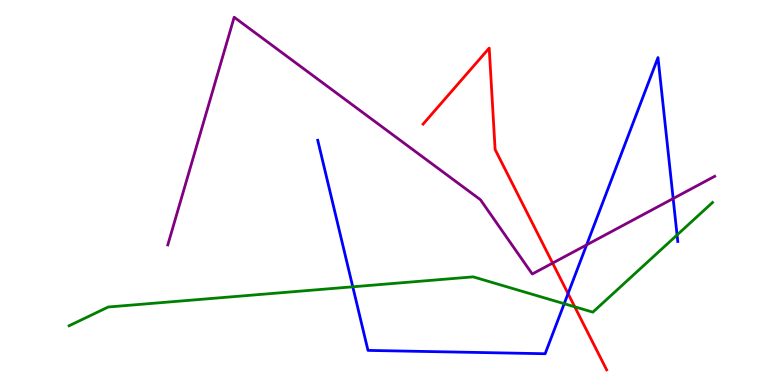[{'lines': ['blue', 'red'], 'intersections': [{'x': 7.33, 'y': 2.37}]}, {'lines': ['green', 'red'], 'intersections': [{'x': 7.42, 'y': 2.03}]}, {'lines': ['purple', 'red'], 'intersections': [{'x': 7.13, 'y': 3.17}]}, {'lines': ['blue', 'green'], 'intersections': [{'x': 4.55, 'y': 2.55}, {'x': 7.28, 'y': 2.11}, {'x': 8.74, 'y': 3.9}]}, {'lines': ['blue', 'purple'], 'intersections': [{'x': 7.57, 'y': 3.64}, {'x': 8.69, 'y': 4.84}]}, {'lines': ['green', 'purple'], 'intersections': []}]